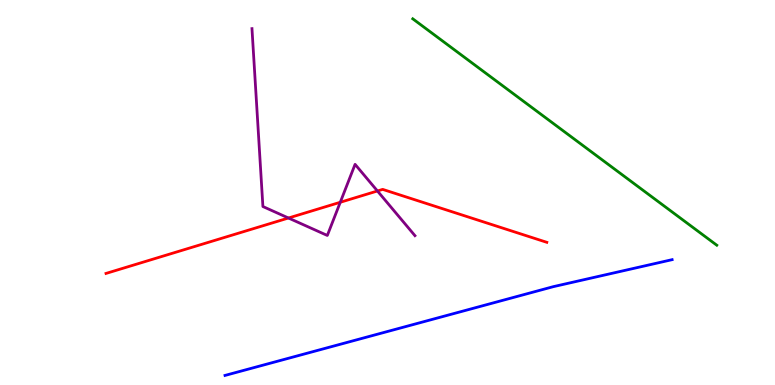[{'lines': ['blue', 'red'], 'intersections': []}, {'lines': ['green', 'red'], 'intersections': []}, {'lines': ['purple', 'red'], 'intersections': [{'x': 3.72, 'y': 4.34}, {'x': 4.39, 'y': 4.75}, {'x': 4.87, 'y': 5.04}]}, {'lines': ['blue', 'green'], 'intersections': []}, {'lines': ['blue', 'purple'], 'intersections': []}, {'lines': ['green', 'purple'], 'intersections': []}]